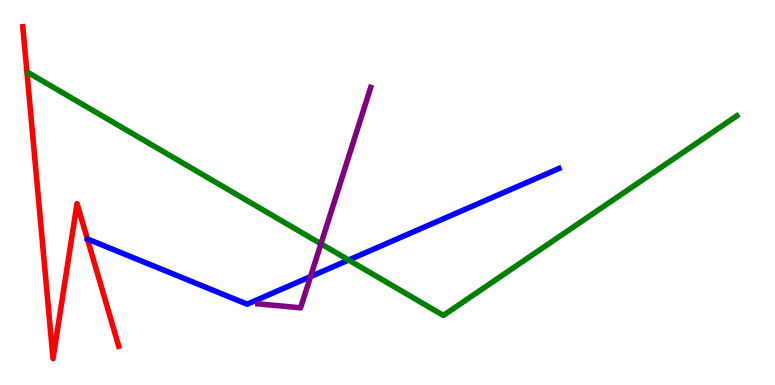[{'lines': ['blue', 'red'], 'intersections': []}, {'lines': ['green', 'red'], 'intersections': []}, {'lines': ['purple', 'red'], 'intersections': []}, {'lines': ['blue', 'green'], 'intersections': [{'x': 4.5, 'y': 3.25}]}, {'lines': ['blue', 'purple'], 'intersections': [{'x': 4.01, 'y': 2.82}]}, {'lines': ['green', 'purple'], 'intersections': [{'x': 4.14, 'y': 3.67}]}]